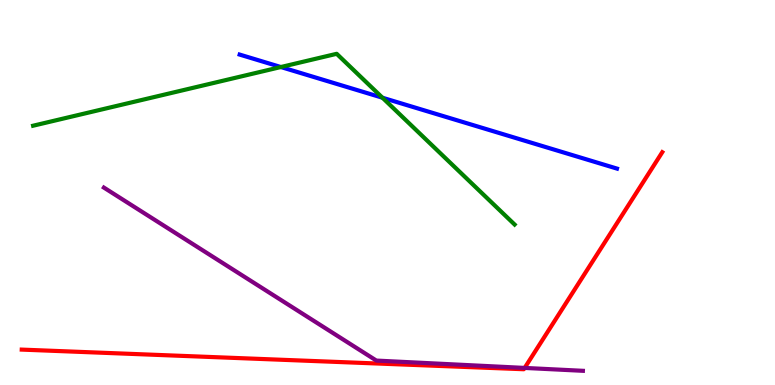[{'lines': ['blue', 'red'], 'intersections': []}, {'lines': ['green', 'red'], 'intersections': []}, {'lines': ['purple', 'red'], 'intersections': [{'x': 6.77, 'y': 0.444}]}, {'lines': ['blue', 'green'], 'intersections': [{'x': 3.62, 'y': 8.26}, {'x': 4.94, 'y': 7.46}]}, {'lines': ['blue', 'purple'], 'intersections': []}, {'lines': ['green', 'purple'], 'intersections': []}]